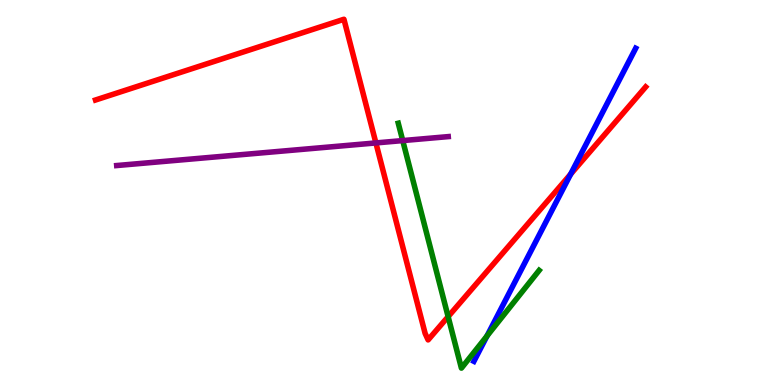[{'lines': ['blue', 'red'], 'intersections': [{'x': 7.36, 'y': 5.48}]}, {'lines': ['green', 'red'], 'intersections': [{'x': 5.78, 'y': 1.78}]}, {'lines': ['purple', 'red'], 'intersections': [{'x': 4.85, 'y': 6.29}]}, {'lines': ['blue', 'green'], 'intersections': [{'x': 6.28, 'y': 1.27}]}, {'lines': ['blue', 'purple'], 'intersections': []}, {'lines': ['green', 'purple'], 'intersections': [{'x': 5.2, 'y': 6.35}]}]